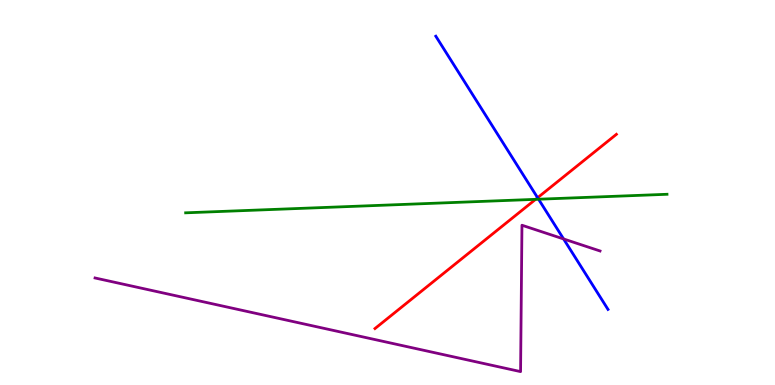[{'lines': ['blue', 'red'], 'intersections': [{'x': 6.94, 'y': 4.86}]}, {'lines': ['green', 'red'], 'intersections': [{'x': 6.91, 'y': 4.82}]}, {'lines': ['purple', 'red'], 'intersections': []}, {'lines': ['blue', 'green'], 'intersections': [{'x': 6.95, 'y': 4.83}]}, {'lines': ['blue', 'purple'], 'intersections': [{'x': 7.27, 'y': 3.79}]}, {'lines': ['green', 'purple'], 'intersections': []}]